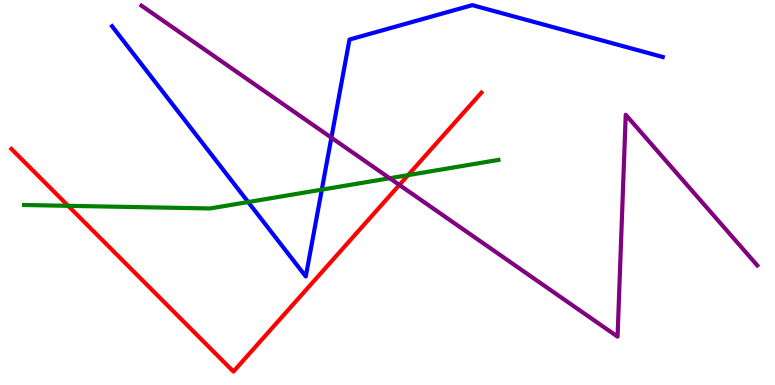[{'lines': ['blue', 'red'], 'intersections': []}, {'lines': ['green', 'red'], 'intersections': [{'x': 0.88, 'y': 4.65}, {'x': 5.27, 'y': 5.45}]}, {'lines': ['purple', 'red'], 'intersections': [{'x': 5.15, 'y': 5.2}]}, {'lines': ['blue', 'green'], 'intersections': [{'x': 3.2, 'y': 4.75}, {'x': 4.15, 'y': 5.07}]}, {'lines': ['blue', 'purple'], 'intersections': [{'x': 4.28, 'y': 6.42}]}, {'lines': ['green', 'purple'], 'intersections': [{'x': 5.03, 'y': 5.37}]}]